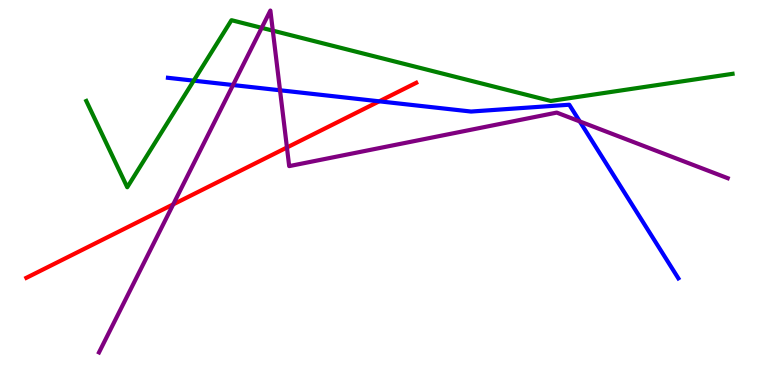[{'lines': ['blue', 'red'], 'intersections': [{'x': 4.89, 'y': 7.37}]}, {'lines': ['green', 'red'], 'intersections': []}, {'lines': ['purple', 'red'], 'intersections': [{'x': 2.24, 'y': 4.69}, {'x': 3.7, 'y': 6.17}]}, {'lines': ['blue', 'green'], 'intersections': [{'x': 2.5, 'y': 7.9}]}, {'lines': ['blue', 'purple'], 'intersections': [{'x': 3.01, 'y': 7.79}, {'x': 3.61, 'y': 7.66}, {'x': 7.48, 'y': 6.85}]}, {'lines': ['green', 'purple'], 'intersections': [{'x': 3.38, 'y': 9.28}, {'x': 3.52, 'y': 9.2}]}]